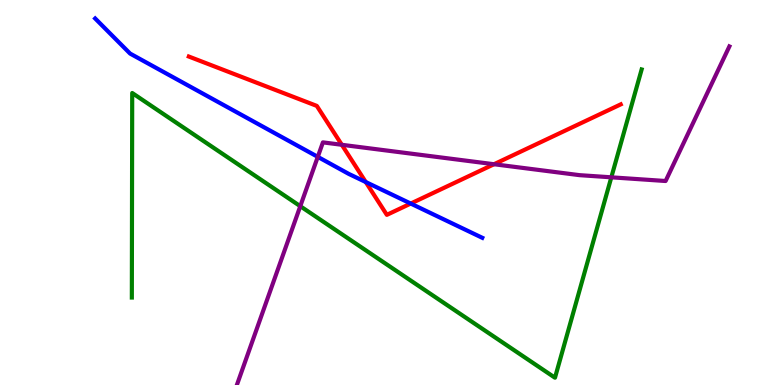[{'lines': ['blue', 'red'], 'intersections': [{'x': 4.72, 'y': 5.27}, {'x': 5.3, 'y': 4.71}]}, {'lines': ['green', 'red'], 'intersections': []}, {'lines': ['purple', 'red'], 'intersections': [{'x': 4.41, 'y': 6.24}, {'x': 6.37, 'y': 5.73}]}, {'lines': ['blue', 'green'], 'intersections': []}, {'lines': ['blue', 'purple'], 'intersections': [{'x': 4.1, 'y': 5.93}]}, {'lines': ['green', 'purple'], 'intersections': [{'x': 3.87, 'y': 4.64}, {'x': 7.89, 'y': 5.39}]}]